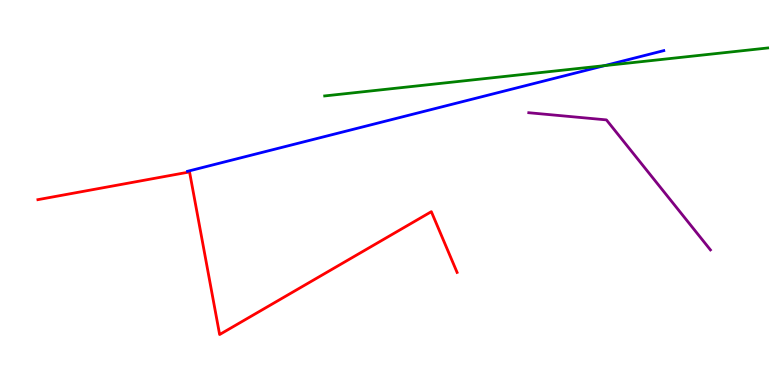[{'lines': ['blue', 'red'], 'intersections': []}, {'lines': ['green', 'red'], 'intersections': []}, {'lines': ['purple', 'red'], 'intersections': []}, {'lines': ['blue', 'green'], 'intersections': [{'x': 7.8, 'y': 8.3}]}, {'lines': ['blue', 'purple'], 'intersections': []}, {'lines': ['green', 'purple'], 'intersections': []}]